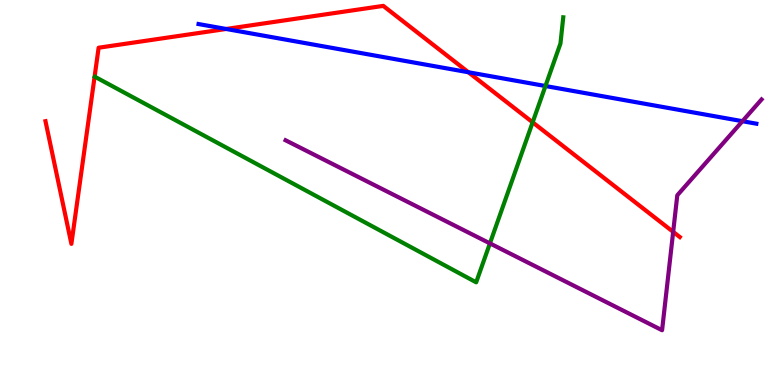[{'lines': ['blue', 'red'], 'intersections': [{'x': 2.92, 'y': 9.25}, {'x': 6.04, 'y': 8.12}]}, {'lines': ['green', 'red'], 'intersections': [{'x': 6.87, 'y': 6.82}]}, {'lines': ['purple', 'red'], 'intersections': [{'x': 8.69, 'y': 3.98}]}, {'lines': ['blue', 'green'], 'intersections': [{'x': 7.04, 'y': 7.77}]}, {'lines': ['blue', 'purple'], 'intersections': [{'x': 9.58, 'y': 6.85}]}, {'lines': ['green', 'purple'], 'intersections': [{'x': 6.32, 'y': 3.68}]}]